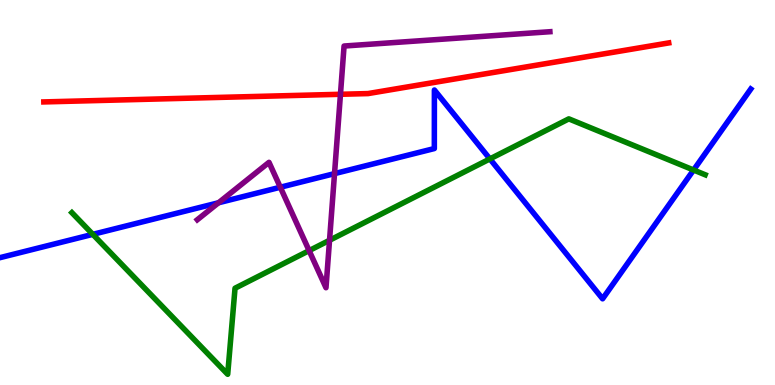[{'lines': ['blue', 'red'], 'intersections': []}, {'lines': ['green', 'red'], 'intersections': []}, {'lines': ['purple', 'red'], 'intersections': [{'x': 4.39, 'y': 7.55}]}, {'lines': ['blue', 'green'], 'intersections': [{'x': 1.2, 'y': 3.91}, {'x': 6.32, 'y': 5.87}, {'x': 8.95, 'y': 5.58}]}, {'lines': ['blue', 'purple'], 'intersections': [{'x': 2.82, 'y': 4.73}, {'x': 3.62, 'y': 5.14}, {'x': 4.32, 'y': 5.49}]}, {'lines': ['green', 'purple'], 'intersections': [{'x': 3.99, 'y': 3.49}, {'x': 4.25, 'y': 3.76}]}]